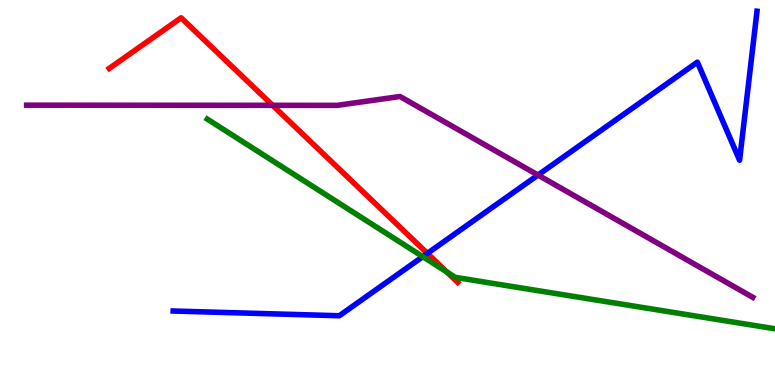[{'lines': ['blue', 'red'], 'intersections': [{'x': 5.51, 'y': 3.42}]}, {'lines': ['green', 'red'], 'intersections': [{'x': 5.77, 'y': 2.94}]}, {'lines': ['purple', 'red'], 'intersections': [{'x': 3.52, 'y': 7.26}]}, {'lines': ['blue', 'green'], 'intersections': [{'x': 5.46, 'y': 3.33}]}, {'lines': ['blue', 'purple'], 'intersections': [{'x': 6.94, 'y': 5.45}]}, {'lines': ['green', 'purple'], 'intersections': []}]